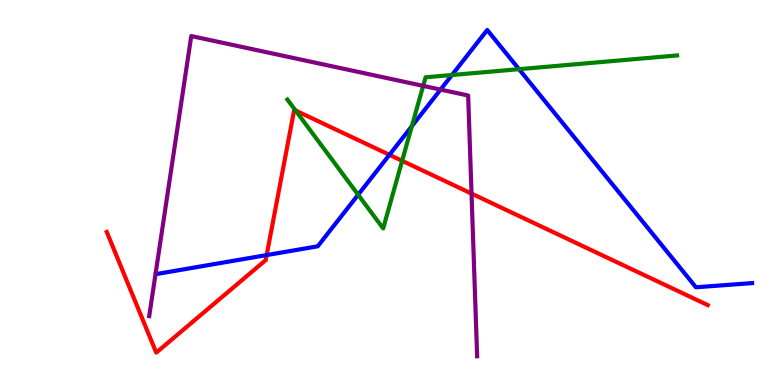[{'lines': ['blue', 'red'], 'intersections': [{'x': 3.44, 'y': 3.37}, {'x': 5.02, 'y': 5.98}]}, {'lines': ['green', 'red'], 'intersections': [{'x': 3.81, 'y': 7.13}, {'x': 5.19, 'y': 5.82}]}, {'lines': ['purple', 'red'], 'intersections': [{'x': 6.08, 'y': 4.97}]}, {'lines': ['blue', 'green'], 'intersections': [{'x': 4.62, 'y': 4.94}, {'x': 5.31, 'y': 6.72}, {'x': 5.83, 'y': 8.05}, {'x': 6.7, 'y': 8.2}]}, {'lines': ['blue', 'purple'], 'intersections': [{'x': 5.68, 'y': 7.67}]}, {'lines': ['green', 'purple'], 'intersections': [{'x': 5.46, 'y': 7.77}]}]